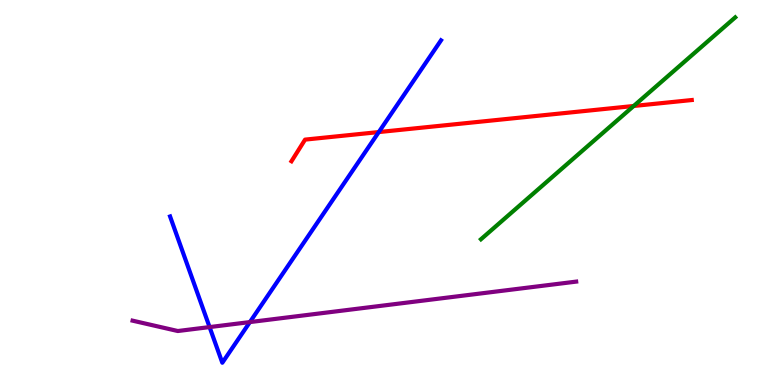[{'lines': ['blue', 'red'], 'intersections': [{'x': 4.89, 'y': 6.57}]}, {'lines': ['green', 'red'], 'intersections': [{'x': 8.18, 'y': 7.25}]}, {'lines': ['purple', 'red'], 'intersections': []}, {'lines': ['blue', 'green'], 'intersections': []}, {'lines': ['blue', 'purple'], 'intersections': [{'x': 2.7, 'y': 1.5}, {'x': 3.22, 'y': 1.63}]}, {'lines': ['green', 'purple'], 'intersections': []}]